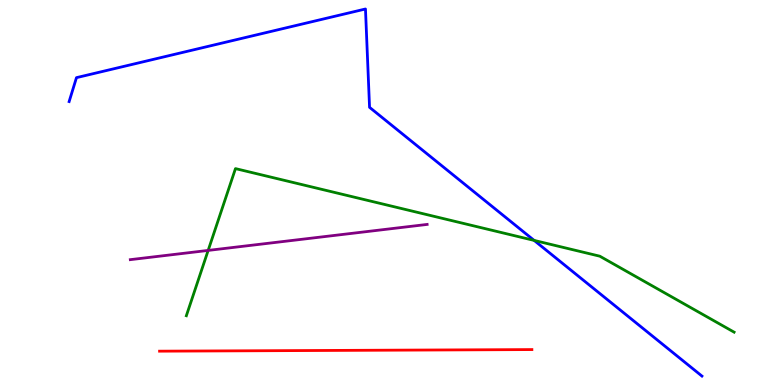[{'lines': ['blue', 'red'], 'intersections': []}, {'lines': ['green', 'red'], 'intersections': []}, {'lines': ['purple', 'red'], 'intersections': []}, {'lines': ['blue', 'green'], 'intersections': [{'x': 6.89, 'y': 3.76}]}, {'lines': ['blue', 'purple'], 'intersections': []}, {'lines': ['green', 'purple'], 'intersections': [{'x': 2.69, 'y': 3.5}]}]